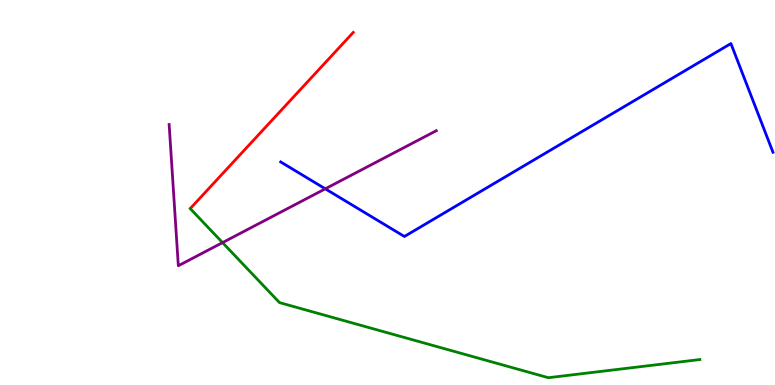[{'lines': ['blue', 'red'], 'intersections': []}, {'lines': ['green', 'red'], 'intersections': []}, {'lines': ['purple', 'red'], 'intersections': []}, {'lines': ['blue', 'green'], 'intersections': []}, {'lines': ['blue', 'purple'], 'intersections': [{'x': 4.2, 'y': 5.1}]}, {'lines': ['green', 'purple'], 'intersections': [{'x': 2.87, 'y': 3.7}]}]